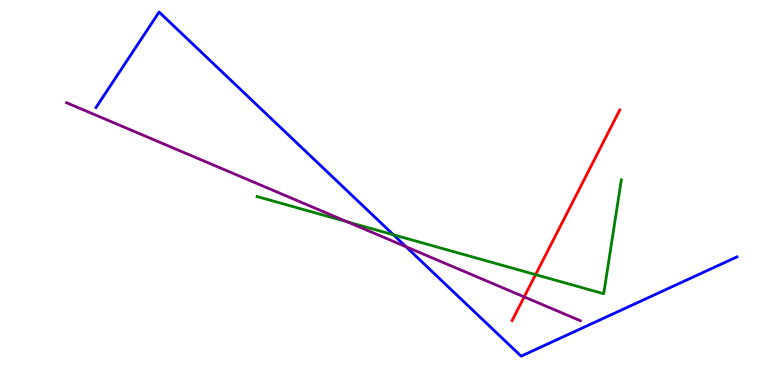[{'lines': ['blue', 'red'], 'intersections': []}, {'lines': ['green', 'red'], 'intersections': [{'x': 6.91, 'y': 2.87}]}, {'lines': ['purple', 'red'], 'intersections': [{'x': 6.76, 'y': 2.29}]}, {'lines': ['blue', 'green'], 'intersections': [{'x': 5.08, 'y': 3.9}]}, {'lines': ['blue', 'purple'], 'intersections': [{'x': 5.24, 'y': 3.59}]}, {'lines': ['green', 'purple'], 'intersections': [{'x': 4.48, 'y': 4.24}]}]